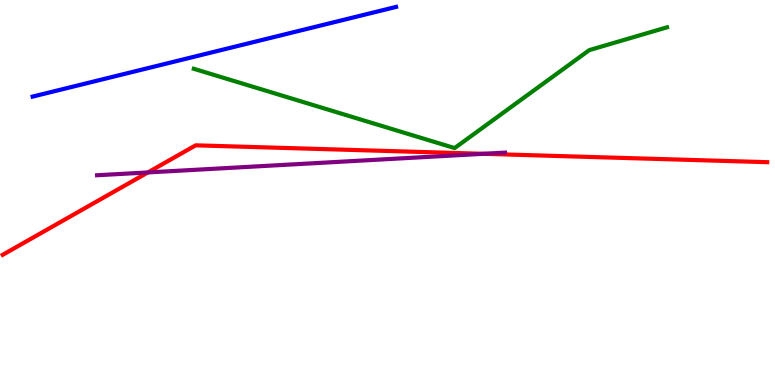[{'lines': ['blue', 'red'], 'intersections': []}, {'lines': ['green', 'red'], 'intersections': []}, {'lines': ['purple', 'red'], 'intersections': [{'x': 1.91, 'y': 5.52}, {'x': 6.24, 'y': 6.0}]}, {'lines': ['blue', 'green'], 'intersections': []}, {'lines': ['blue', 'purple'], 'intersections': []}, {'lines': ['green', 'purple'], 'intersections': []}]